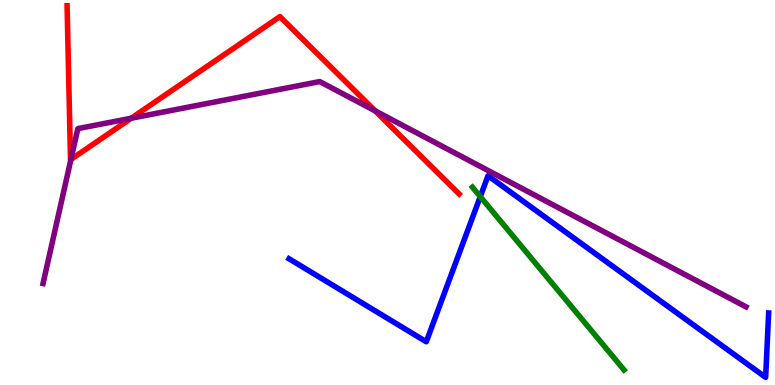[{'lines': ['blue', 'red'], 'intersections': []}, {'lines': ['green', 'red'], 'intersections': []}, {'lines': ['purple', 'red'], 'intersections': [{'x': 0.915, 'y': 5.86}, {'x': 1.69, 'y': 6.93}, {'x': 4.84, 'y': 7.12}]}, {'lines': ['blue', 'green'], 'intersections': [{'x': 6.2, 'y': 4.89}]}, {'lines': ['blue', 'purple'], 'intersections': []}, {'lines': ['green', 'purple'], 'intersections': []}]